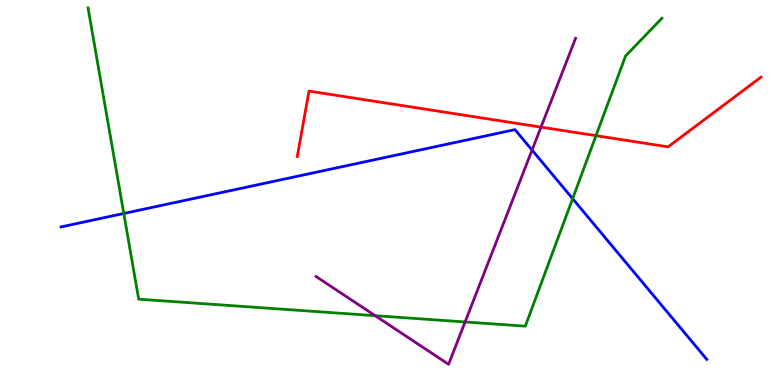[{'lines': ['blue', 'red'], 'intersections': []}, {'lines': ['green', 'red'], 'intersections': [{'x': 7.69, 'y': 6.48}]}, {'lines': ['purple', 'red'], 'intersections': [{'x': 6.98, 'y': 6.7}]}, {'lines': ['blue', 'green'], 'intersections': [{'x': 1.6, 'y': 4.46}, {'x': 7.39, 'y': 4.84}]}, {'lines': ['blue', 'purple'], 'intersections': [{'x': 6.87, 'y': 6.1}]}, {'lines': ['green', 'purple'], 'intersections': [{'x': 4.84, 'y': 1.8}, {'x': 6.0, 'y': 1.64}]}]